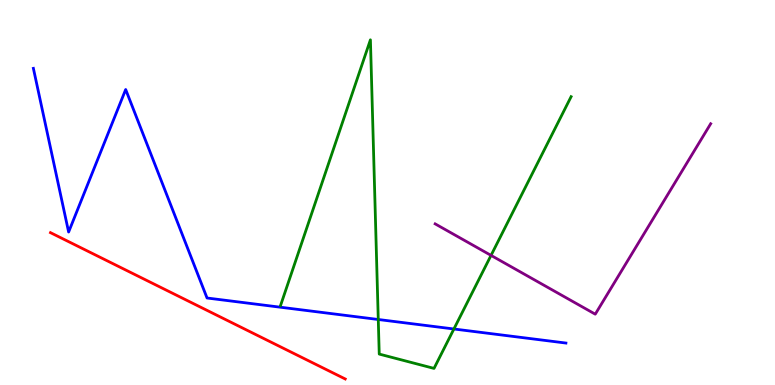[{'lines': ['blue', 'red'], 'intersections': []}, {'lines': ['green', 'red'], 'intersections': []}, {'lines': ['purple', 'red'], 'intersections': []}, {'lines': ['blue', 'green'], 'intersections': [{'x': 4.88, 'y': 1.7}, {'x': 5.86, 'y': 1.45}]}, {'lines': ['blue', 'purple'], 'intersections': []}, {'lines': ['green', 'purple'], 'intersections': [{'x': 6.34, 'y': 3.37}]}]